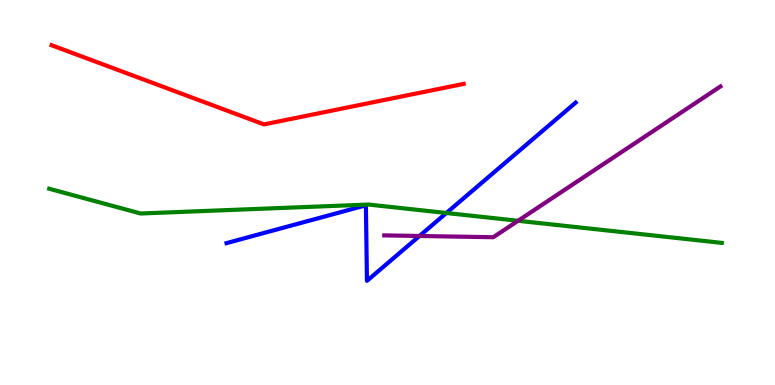[{'lines': ['blue', 'red'], 'intersections': []}, {'lines': ['green', 'red'], 'intersections': []}, {'lines': ['purple', 'red'], 'intersections': []}, {'lines': ['blue', 'green'], 'intersections': [{'x': 5.76, 'y': 4.47}]}, {'lines': ['blue', 'purple'], 'intersections': [{'x': 5.41, 'y': 3.87}]}, {'lines': ['green', 'purple'], 'intersections': [{'x': 6.68, 'y': 4.27}]}]